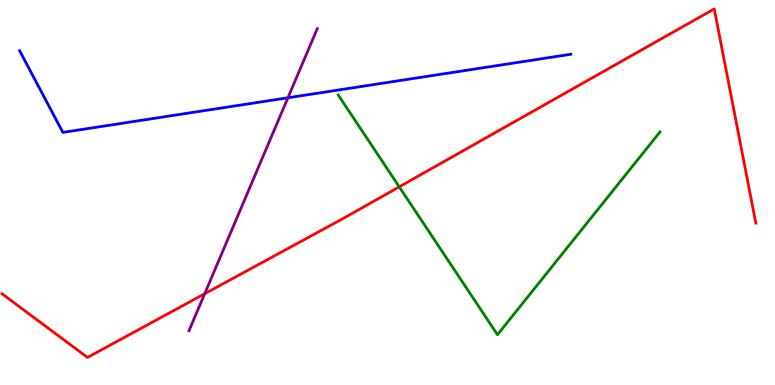[{'lines': ['blue', 'red'], 'intersections': []}, {'lines': ['green', 'red'], 'intersections': [{'x': 5.15, 'y': 5.15}]}, {'lines': ['purple', 'red'], 'intersections': [{'x': 2.64, 'y': 2.37}]}, {'lines': ['blue', 'green'], 'intersections': []}, {'lines': ['blue', 'purple'], 'intersections': [{'x': 3.72, 'y': 7.46}]}, {'lines': ['green', 'purple'], 'intersections': []}]